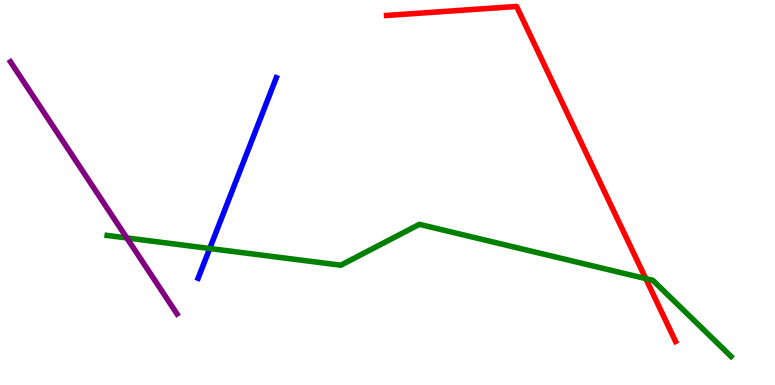[{'lines': ['blue', 'red'], 'intersections': []}, {'lines': ['green', 'red'], 'intersections': [{'x': 8.33, 'y': 2.76}]}, {'lines': ['purple', 'red'], 'intersections': []}, {'lines': ['blue', 'green'], 'intersections': [{'x': 2.71, 'y': 3.55}]}, {'lines': ['blue', 'purple'], 'intersections': []}, {'lines': ['green', 'purple'], 'intersections': [{'x': 1.64, 'y': 3.82}]}]